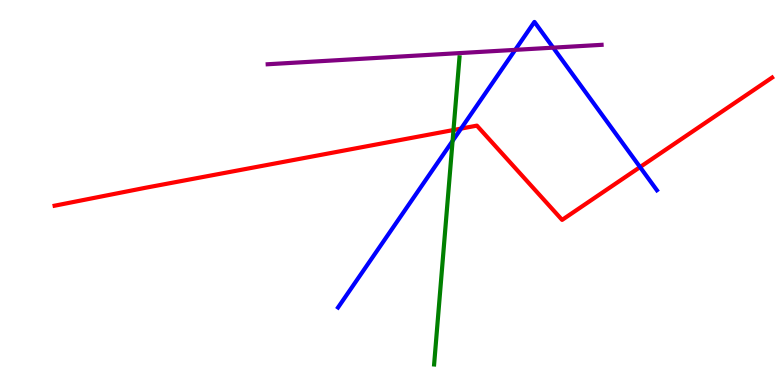[{'lines': ['blue', 'red'], 'intersections': [{'x': 5.95, 'y': 6.66}, {'x': 8.26, 'y': 5.66}]}, {'lines': ['green', 'red'], 'intersections': [{'x': 5.85, 'y': 6.62}]}, {'lines': ['purple', 'red'], 'intersections': []}, {'lines': ['blue', 'green'], 'intersections': [{'x': 5.84, 'y': 6.34}]}, {'lines': ['blue', 'purple'], 'intersections': [{'x': 6.65, 'y': 8.7}, {'x': 7.14, 'y': 8.76}]}, {'lines': ['green', 'purple'], 'intersections': []}]